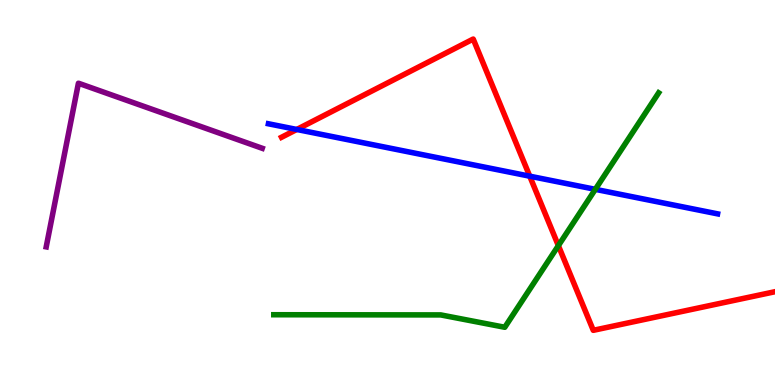[{'lines': ['blue', 'red'], 'intersections': [{'x': 3.83, 'y': 6.64}, {'x': 6.84, 'y': 5.42}]}, {'lines': ['green', 'red'], 'intersections': [{'x': 7.2, 'y': 3.62}]}, {'lines': ['purple', 'red'], 'intersections': []}, {'lines': ['blue', 'green'], 'intersections': [{'x': 7.68, 'y': 5.08}]}, {'lines': ['blue', 'purple'], 'intersections': []}, {'lines': ['green', 'purple'], 'intersections': []}]